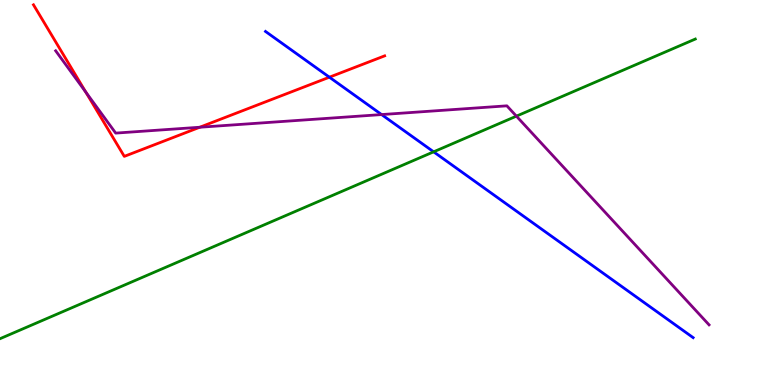[{'lines': ['blue', 'red'], 'intersections': [{'x': 4.25, 'y': 8.0}]}, {'lines': ['green', 'red'], 'intersections': []}, {'lines': ['purple', 'red'], 'intersections': [{'x': 1.11, 'y': 7.61}, {'x': 2.58, 'y': 6.69}]}, {'lines': ['blue', 'green'], 'intersections': [{'x': 5.6, 'y': 6.06}]}, {'lines': ['blue', 'purple'], 'intersections': [{'x': 4.92, 'y': 7.02}]}, {'lines': ['green', 'purple'], 'intersections': [{'x': 6.66, 'y': 6.98}]}]